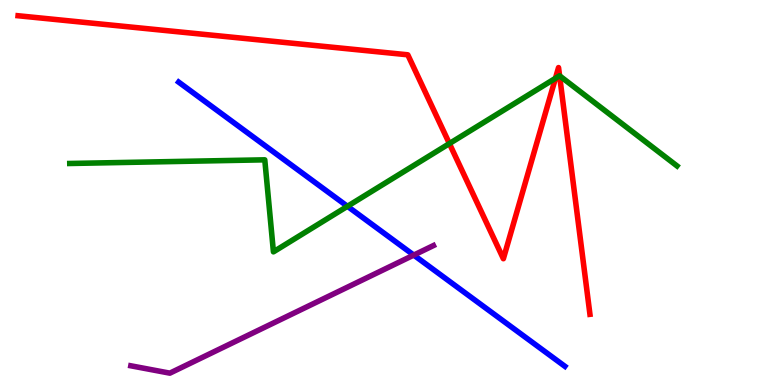[{'lines': ['blue', 'red'], 'intersections': []}, {'lines': ['green', 'red'], 'intersections': [{'x': 5.8, 'y': 6.27}, {'x': 7.17, 'y': 7.97}, {'x': 7.22, 'y': 8.03}]}, {'lines': ['purple', 'red'], 'intersections': []}, {'lines': ['blue', 'green'], 'intersections': [{'x': 4.48, 'y': 4.64}]}, {'lines': ['blue', 'purple'], 'intersections': [{'x': 5.34, 'y': 3.37}]}, {'lines': ['green', 'purple'], 'intersections': []}]